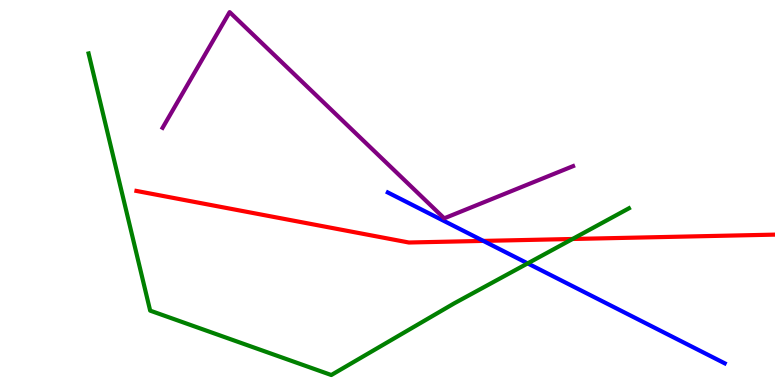[{'lines': ['blue', 'red'], 'intersections': [{'x': 6.24, 'y': 3.74}]}, {'lines': ['green', 'red'], 'intersections': [{'x': 7.39, 'y': 3.79}]}, {'lines': ['purple', 'red'], 'intersections': []}, {'lines': ['blue', 'green'], 'intersections': [{'x': 6.81, 'y': 3.16}]}, {'lines': ['blue', 'purple'], 'intersections': []}, {'lines': ['green', 'purple'], 'intersections': []}]